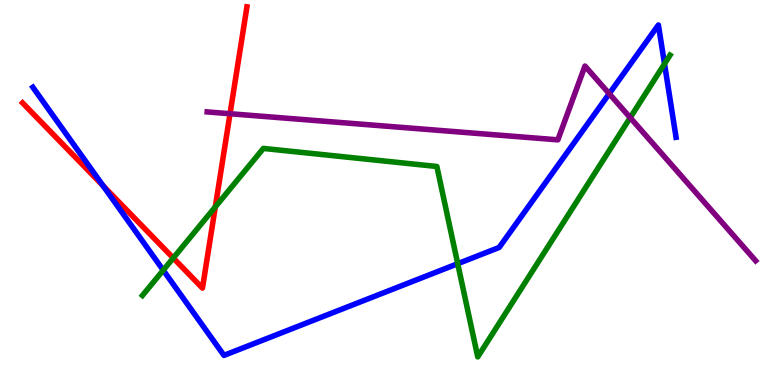[{'lines': ['blue', 'red'], 'intersections': [{'x': 1.33, 'y': 5.18}]}, {'lines': ['green', 'red'], 'intersections': [{'x': 2.24, 'y': 3.3}, {'x': 2.78, 'y': 4.63}]}, {'lines': ['purple', 'red'], 'intersections': [{'x': 2.97, 'y': 7.05}]}, {'lines': ['blue', 'green'], 'intersections': [{'x': 2.11, 'y': 2.98}, {'x': 5.91, 'y': 3.15}, {'x': 8.57, 'y': 8.34}]}, {'lines': ['blue', 'purple'], 'intersections': [{'x': 7.86, 'y': 7.57}]}, {'lines': ['green', 'purple'], 'intersections': [{'x': 8.13, 'y': 6.94}]}]